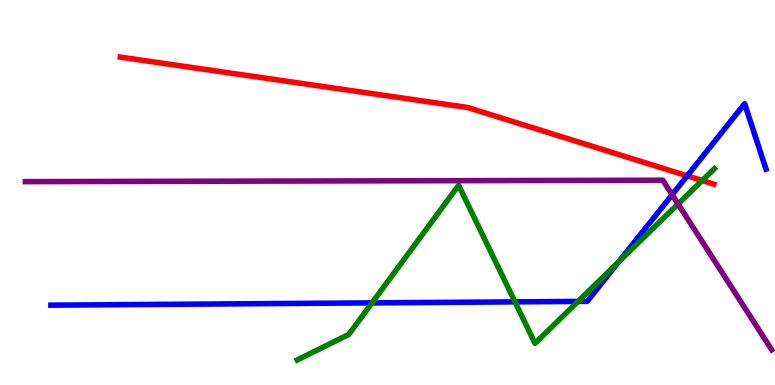[{'lines': ['blue', 'red'], 'intersections': [{'x': 8.87, 'y': 5.43}]}, {'lines': ['green', 'red'], 'intersections': [{'x': 9.06, 'y': 5.31}]}, {'lines': ['purple', 'red'], 'intersections': []}, {'lines': ['blue', 'green'], 'intersections': [{'x': 4.8, 'y': 2.13}, {'x': 6.64, 'y': 2.16}, {'x': 7.46, 'y': 2.17}, {'x': 7.98, 'y': 3.19}]}, {'lines': ['blue', 'purple'], 'intersections': [{'x': 8.67, 'y': 4.94}]}, {'lines': ['green', 'purple'], 'intersections': [{'x': 8.75, 'y': 4.7}]}]